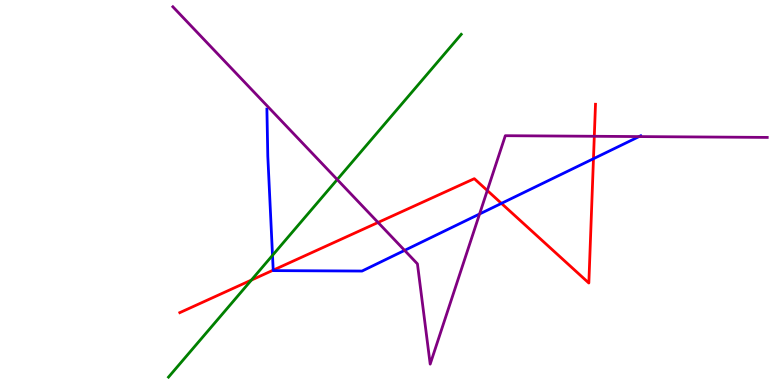[{'lines': ['blue', 'red'], 'intersections': [{'x': 3.53, 'y': 2.98}, {'x': 6.47, 'y': 4.72}, {'x': 7.66, 'y': 5.88}]}, {'lines': ['green', 'red'], 'intersections': [{'x': 3.24, 'y': 2.72}]}, {'lines': ['purple', 'red'], 'intersections': [{'x': 4.88, 'y': 4.22}, {'x': 6.29, 'y': 5.05}, {'x': 7.67, 'y': 6.46}]}, {'lines': ['blue', 'green'], 'intersections': [{'x': 3.52, 'y': 3.37}]}, {'lines': ['blue', 'purple'], 'intersections': [{'x': 5.22, 'y': 3.5}, {'x': 6.19, 'y': 4.44}, {'x': 8.25, 'y': 6.45}]}, {'lines': ['green', 'purple'], 'intersections': [{'x': 4.35, 'y': 5.34}]}]